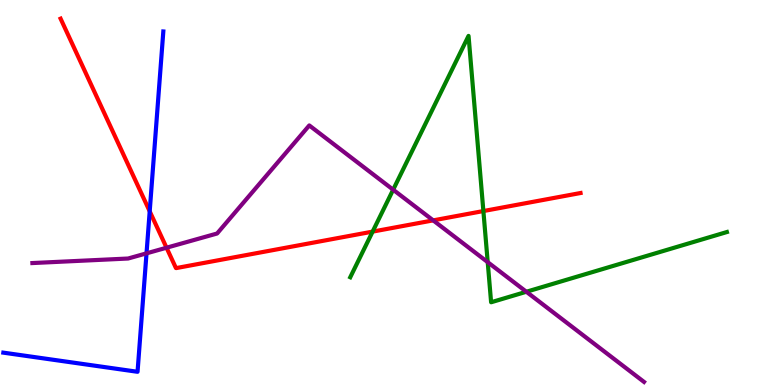[{'lines': ['blue', 'red'], 'intersections': [{'x': 1.93, 'y': 4.51}]}, {'lines': ['green', 'red'], 'intersections': [{'x': 4.81, 'y': 3.98}, {'x': 6.24, 'y': 4.52}]}, {'lines': ['purple', 'red'], 'intersections': [{'x': 2.15, 'y': 3.57}, {'x': 5.59, 'y': 4.28}]}, {'lines': ['blue', 'green'], 'intersections': []}, {'lines': ['blue', 'purple'], 'intersections': [{'x': 1.89, 'y': 3.42}]}, {'lines': ['green', 'purple'], 'intersections': [{'x': 5.07, 'y': 5.07}, {'x': 6.29, 'y': 3.19}, {'x': 6.79, 'y': 2.42}]}]